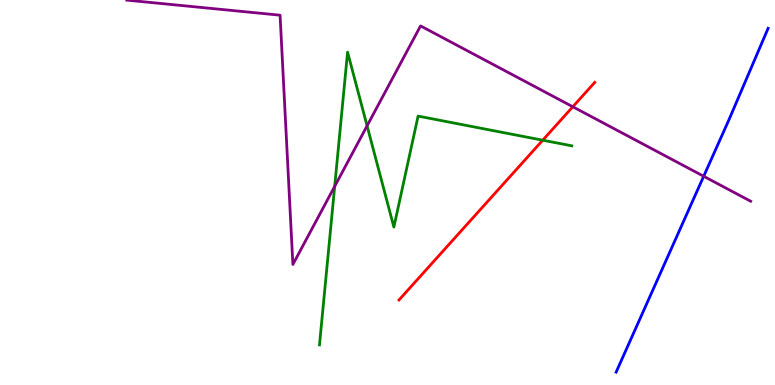[{'lines': ['blue', 'red'], 'intersections': []}, {'lines': ['green', 'red'], 'intersections': [{'x': 7.0, 'y': 6.36}]}, {'lines': ['purple', 'red'], 'intersections': [{'x': 7.39, 'y': 7.23}]}, {'lines': ['blue', 'green'], 'intersections': []}, {'lines': ['blue', 'purple'], 'intersections': [{'x': 9.08, 'y': 5.42}]}, {'lines': ['green', 'purple'], 'intersections': [{'x': 4.32, 'y': 5.16}, {'x': 4.74, 'y': 6.73}]}]